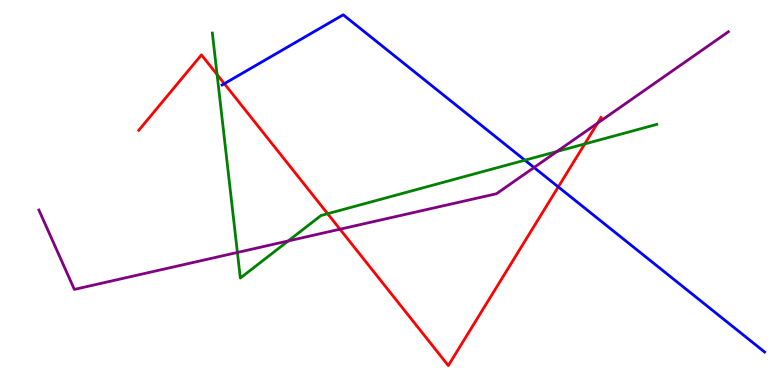[{'lines': ['blue', 'red'], 'intersections': [{'x': 2.89, 'y': 7.83}, {'x': 7.2, 'y': 5.15}]}, {'lines': ['green', 'red'], 'intersections': [{'x': 2.8, 'y': 8.06}, {'x': 4.23, 'y': 4.45}, {'x': 7.54, 'y': 6.26}]}, {'lines': ['purple', 'red'], 'intersections': [{'x': 4.39, 'y': 4.05}, {'x': 7.71, 'y': 6.8}]}, {'lines': ['blue', 'green'], 'intersections': [{'x': 6.77, 'y': 5.84}]}, {'lines': ['blue', 'purple'], 'intersections': [{'x': 6.89, 'y': 5.65}]}, {'lines': ['green', 'purple'], 'intersections': [{'x': 3.06, 'y': 3.44}, {'x': 3.72, 'y': 3.74}, {'x': 7.19, 'y': 6.07}]}]